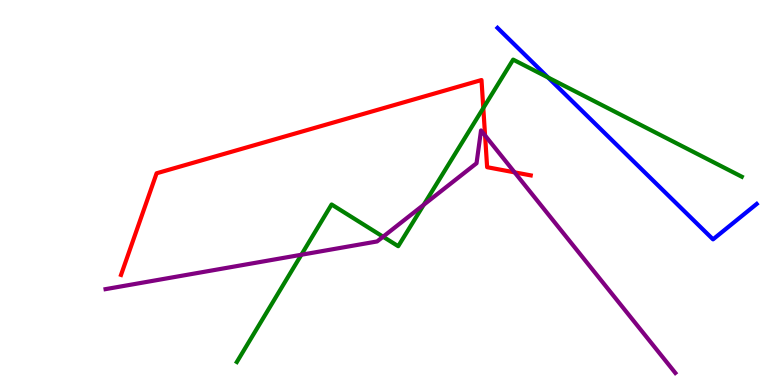[{'lines': ['blue', 'red'], 'intersections': []}, {'lines': ['green', 'red'], 'intersections': [{'x': 6.24, 'y': 7.19}]}, {'lines': ['purple', 'red'], 'intersections': [{'x': 6.26, 'y': 6.48}, {'x': 6.64, 'y': 5.52}]}, {'lines': ['blue', 'green'], 'intersections': [{'x': 7.07, 'y': 7.99}]}, {'lines': ['blue', 'purple'], 'intersections': []}, {'lines': ['green', 'purple'], 'intersections': [{'x': 3.89, 'y': 3.38}, {'x': 4.94, 'y': 3.85}, {'x': 5.47, 'y': 4.68}]}]